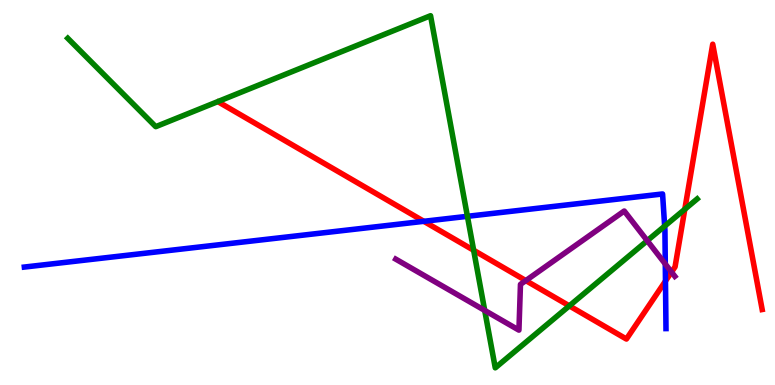[{'lines': ['blue', 'red'], 'intersections': [{'x': 5.47, 'y': 4.25}, {'x': 8.59, 'y': 2.7}]}, {'lines': ['green', 'red'], 'intersections': [{'x': 6.11, 'y': 3.5}, {'x': 7.35, 'y': 2.06}, {'x': 8.84, 'y': 4.56}]}, {'lines': ['purple', 'red'], 'intersections': [{'x': 6.78, 'y': 2.71}, {'x': 8.66, 'y': 2.93}]}, {'lines': ['blue', 'green'], 'intersections': [{'x': 6.03, 'y': 4.38}, {'x': 8.58, 'y': 4.13}]}, {'lines': ['blue', 'purple'], 'intersections': [{'x': 8.58, 'y': 3.14}]}, {'lines': ['green', 'purple'], 'intersections': [{'x': 6.25, 'y': 1.94}, {'x': 8.35, 'y': 3.75}]}]